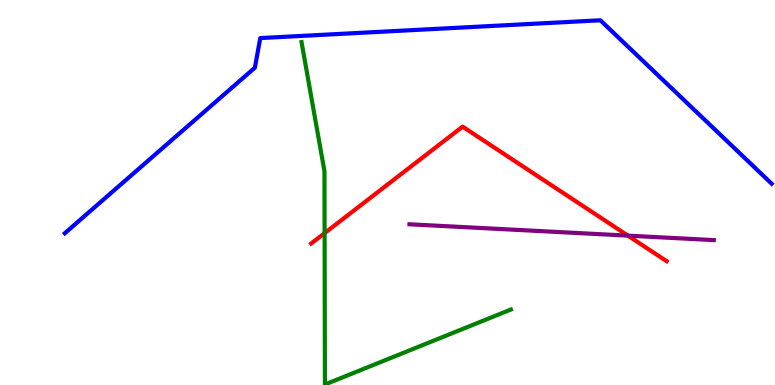[{'lines': ['blue', 'red'], 'intersections': []}, {'lines': ['green', 'red'], 'intersections': [{'x': 4.19, 'y': 3.94}]}, {'lines': ['purple', 'red'], 'intersections': [{'x': 8.1, 'y': 3.88}]}, {'lines': ['blue', 'green'], 'intersections': []}, {'lines': ['blue', 'purple'], 'intersections': []}, {'lines': ['green', 'purple'], 'intersections': []}]